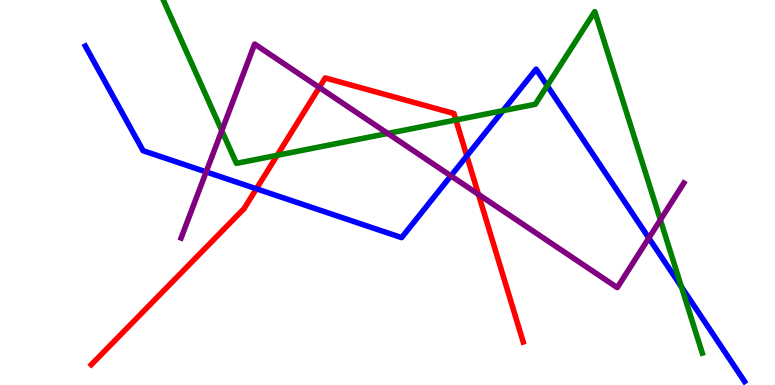[{'lines': ['blue', 'red'], 'intersections': [{'x': 3.31, 'y': 5.1}, {'x': 6.02, 'y': 5.95}]}, {'lines': ['green', 'red'], 'intersections': [{'x': 3.58, 'y': 5.97}, {'x': 5.88, 'y': 6.88}]}, {'lines': ['purple', 'red'], 'intersections': [{'x': 4.12, 'y': 7.73}, {'x': 6.17, 'y': 4.95}]}, {'lines': ['blue', 'green'], 'intersections': [{'x': 6.49, 'y': 7.13}, {'x': 7.06, 'y': 7.77}, {'x': 8.79, 'y': 2.55}]}, {'lines': ['blue', 'purple'], 'intersections': [{'x': 2.66, 'y': 5.53}, {'x': 5.82, 'y': 5.43}, {'x': 8.37, 'y': 3.82}]}, {'lines': ['green', 'purple'], 'intersections': [{'x': 2.86, 'y': 6.61}, {'x': 5.0, 'y': 6.53}, {'x': 8.52, 'y': 4.29}]}]